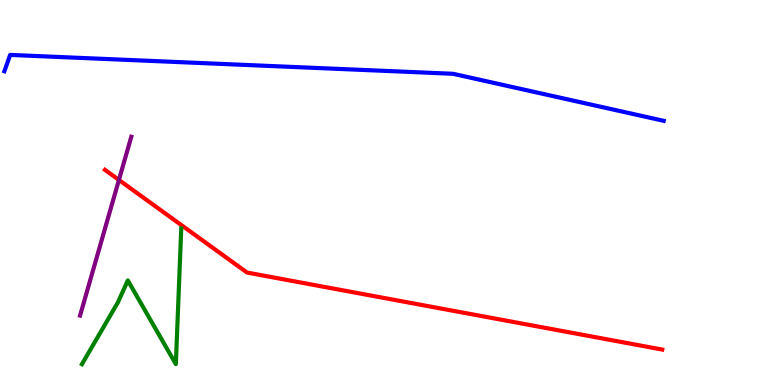[{'lines': ['blue', 'red'], 'intersections': []}, {'lines': ['green', 'red'], 'intersections': []}, {'lines': ['purple', 'red'], 'intersections': [{'x': 1.53, 'y': 5.33}]}, {'lines': ['blue', 'green'], 'intersections': []}, {'lines': ['blue', 'purple'], 'intersections': []}, {'lines': ['green', 'purple'], 'intersections': []}]